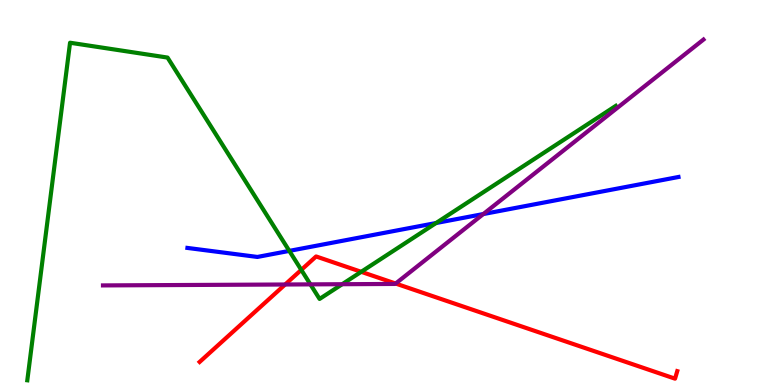[{'lines': ['blue', 'red'], 'intersections': []}, {'lines': ['green', 'red'], 'intersections': [{'x': 3.89, 'y': 2.99}, {'x': 4.66, 'y': 2.94}]}, {'lines': ['purple', 'red'], 'intersections': [{'x': 3.68, 'y': 2.61}, {'x': 5.1, 'y': 2.64}]}, {'lines': ['blue', 'green'], 'intersections': [{'x': 3.73, 'y': 3.48}, {'x': 5.63, 'y': 4.21}]}, {'lines': ['blue', 'purple'], 'intersections': [{'x': 6.24, 'y': 4.44}]}, {'lines': ['green', 'purple'], 'intersections': [{'x': 4.01, 'y': 2.61}, {'x': 4.42, 'y': 2.62}]}]